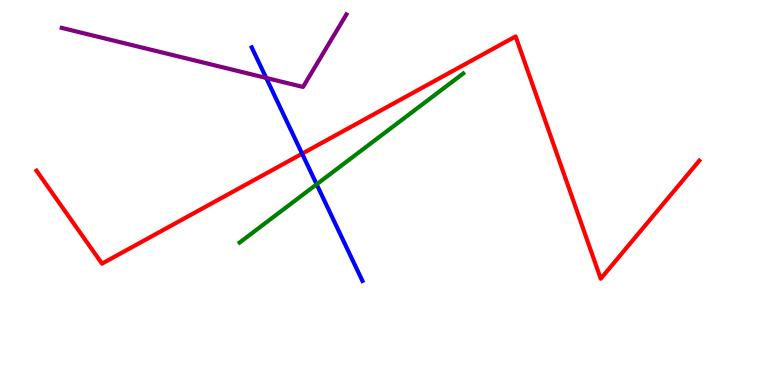[{'lines': ['blue', 'red'], 'intersections': [{'x': 3.9, 'y': 6.01}]}, {'lines': ['green', 'red'], 'intersections': []}, {'lines': ['purple', 'red'], 'intersections': []}, {'lines': ['blue', 'green'], 'intersections': [{'x': 4.09, 'y': 5.21}]}, {'lines': ['blue', 'purple'], 'intersections': [{'x': 3.43, 'y': 7.98}]}, {'lines': ['green', 'purple'], 'intersections': []}]